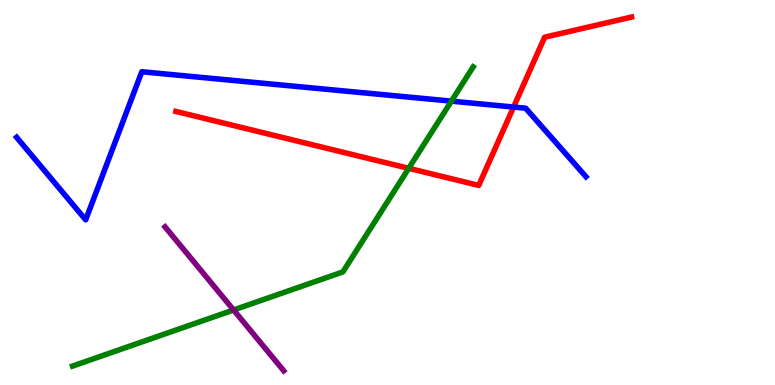[{'lines': ['blue', 'red'], 'intersections': [{'x': 6.63, 'y': 7.22}]}, {'lines': ['green', 'red'], 'intersections': [{'x': 5.27, 'y': 5.63}]}, {'lines': ['purple', 'red'], 'intersections': []}, {'lines': ['blue', 'green'], 'intersections': [{'x': 5.82, 'y': 7.37}]}, {'lines': ['blue', 'purple'], 'intersections': []}, {'lines': ['green', 'purple'], 'intersections': [{'x': 3.01, 'y': 1.95}]}]